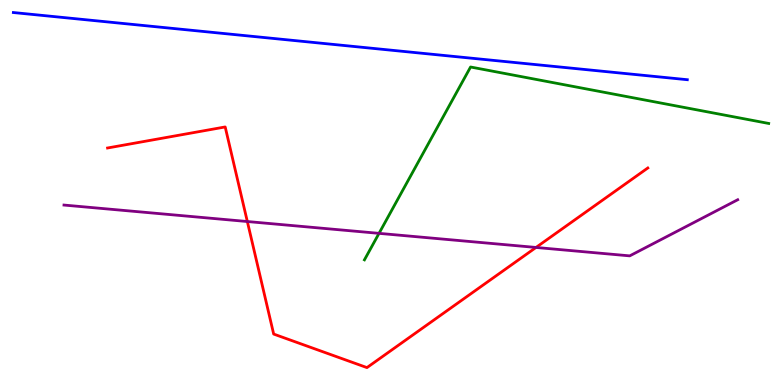[{'lines': ['blue', 'red'], 'intersections': []}, {'lines': ['green', 'red'], 'intersections': []}, {'lines': ['purple', 'red'], 'intersections': [{'x': 3.19, 'y': 4.25}, {'x': 6.92, 'y': 3.57}]}, {'lines': ['blue', 'green'], 'intersections': []}, {'lines': ['blue', 'purple'], 'intersections': []}, {'lines': ['green', 'purple'], 'intersections': [{'x': 4.89, 'y': 3.94}]}]